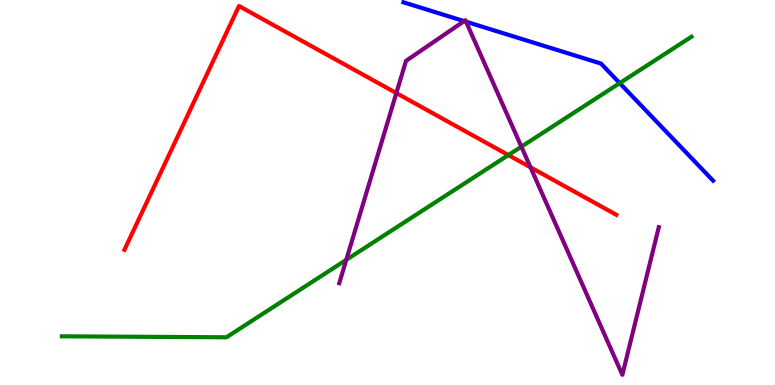[{'lines': ['blue', 'red'], 'intersections': []}, {'lines': ['green', 'red'], 'intersections': [{'x': 6.56, 'y': 5.97}]}, {'lines': ['purple', 'red'], 'intersections': [{'x': 5.11, 'y': 7.58}, {'x': 6.85, 'y': 5.65}]}, {'lines': ['blue', 'green'], 'intersections': [{'x': 8.0, 'y': 7.84}]}, {'lines': ['blue', 'purple'], 'intersections': [{'x': 5.99, 'y': 9.45}, {'x': 6.01, 'y': 9.44}]}, {'lines': ['green', 'purple'], 'intersections': [{'x': 4.47, 'y': 3.25}, {'x': 6.73, 'y': 6.19}]}]